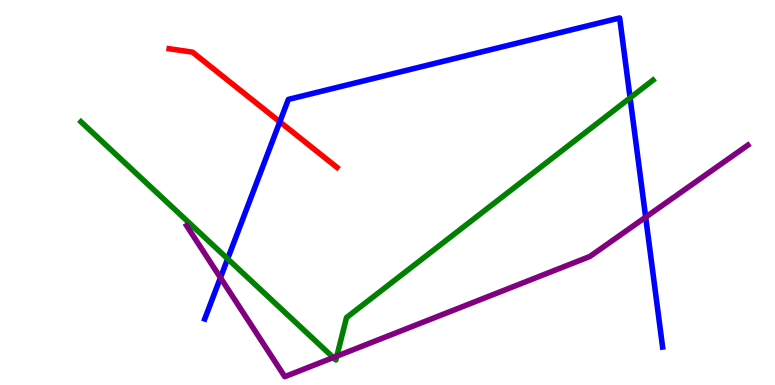[{'lines': ['blue', 'red'], 'intersections': [{'x': 3.61, 'y': 6.84}]}, {'lines': ['green', 'red'], 'intersections': []}, {'lines': ['purple', 'red'], 'intersections': []}, {'lines': ['blue', 'green'], 'intersections': [{'x': 2.94, 'y': 3.28}, {'x': 8.13, 'y': 7.46}]}, {'lines': ['blue', 'purple'], 'intersections': [{'x': 2.84, 'y': 2.79}, {'x': 8.33, 'y': 4.36}]}, {'lines': ['green', 'purple'], 'intersections': [{'x': 4.3, 'y': 0.713}, {'x': 4.35, 'y': 0.75}]}]